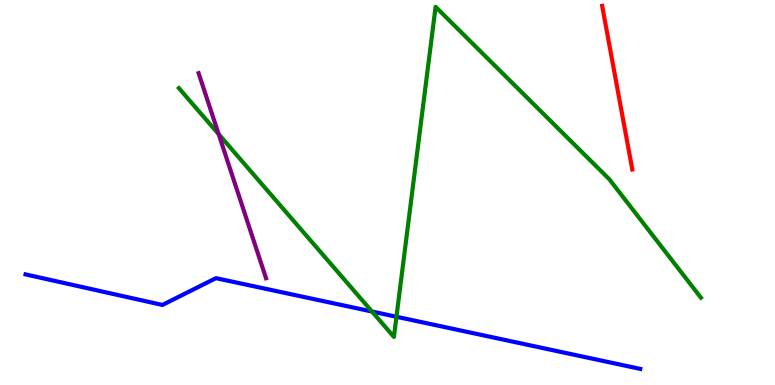[{'lines': ['blue', 'red'], 'intersections': []}, {'lines': ['green', 'red'], 'intersections': []}, {'lines': ['purple', 'red'], 'intersections': []}, {'lines': ['blue', 'green'], 'intersections': [{'x': 4.8, 'y': 1.91}, {'x': 5.12, 'y': 1.77}]}, {'lines': ['blue', 'purple'], 'intersections': []}, {'lines': ['green', 'purple'], 'intersections': [{'x': 2.82, 'y': 6.52}]}]